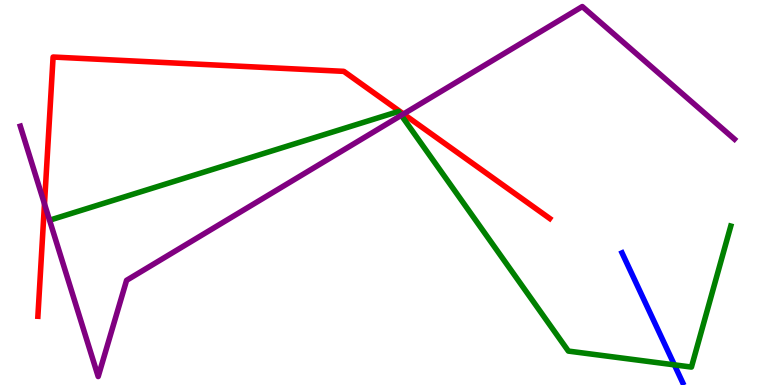[{'lines': ['blue', 'red'], 'intersections': []}, {'lines': ['green', 'red'], 'intersections': []}, {'lines': ['purple', 'red'], 'intersections': [{'x': 0.574, 'y': 4.7}, {'x': 5.21, 'y': 7.04}]}, {'lines': ['blue', 'green'], 'intersections': [{'x': 8.7, 'y': 0.523}]}, {'lines': ['blue', 'purple'], 'intersections': []}, {'lines': ['green', 'purple'], 'intersections': [{'x': 5.18, 'y': 7.0}]}]